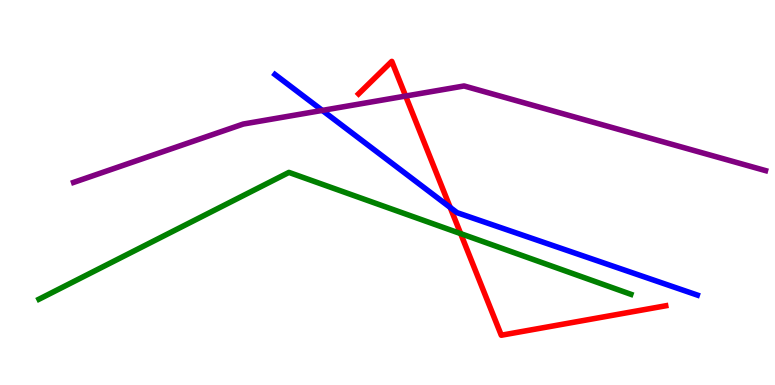[{'lines': ['blue', 'red'], 'intersections': [{'x': 5.81, 'y': 4.61}]}, {'lines': ['green', 'red'], 'intersections': [{'x': 5.94, 'y': 3.93}]}, {'lines': ['purple', 'red'], 'intersections': [{'x': 5.23, 'y': 7.51}]}, {'lines': ['blue', 'green'], 'intersections': []}, {'lines': ['blue', 'purple'], 'intersections': [{'x': 4.16, 'y': 7.13}]}, {'lines': ['green', 'purple'], 'intersections': []}]